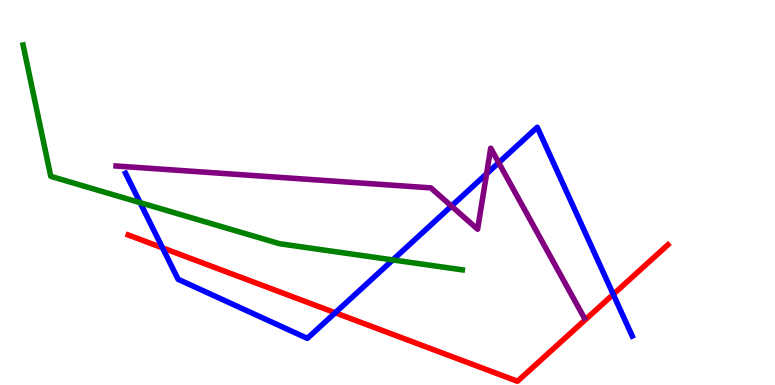[{'lines': ['blue', 'red'], 'intersections': [{'x': 2.1, 'y': 3.56}, {'x': 4.33, 'y': 1.88}, {'x': 7.91, 'y': 2.35}]}, {'lines': ['green', 'red'], 'intersections': []}, {'lines': ['purple', 'red'], 'intersections': []}, {'lines': ['blue', 'green'], 'intersections': [{'x': 1.81, 'y': 4.74}, {'x': 5.07, 'y': 3.25}]}, {'lines': ['blue', 'purple'], 'intersections': [{'x': 5.82, 'y': 4.65}, {'x': 6.28, 'y': 5.49}, {'x': 6.43, 'y': 5.77}]}, {'lines': ['green', 'purple'], 'intersections': []}]